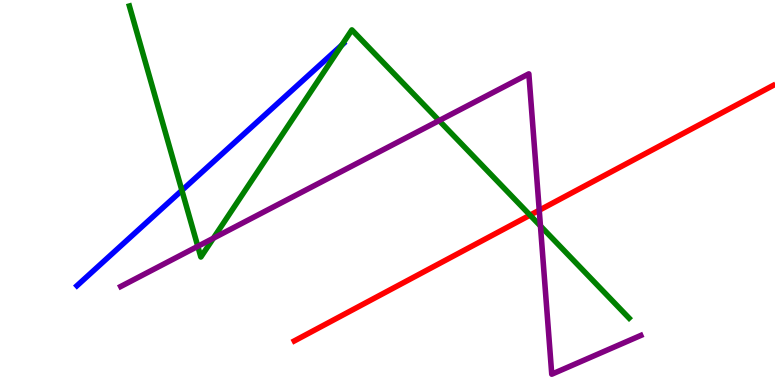[{'lines': ['blue', 'red'], 'intersections': []}, {'lines': ['green', 'red'], 'intersections': [{'x': 6.84, 'y': 4.41}]}, {'lines': ['purple', 'red'], 'intersections': [{'x': 6.96, 'y': 4.54}]}, {'lines': ['blue', 'green'], 'intersections': [{'x': 2.35, 'y': 5.05}, {'x': 4.41, 'y': 8.83}]}, {'lines': ['blue', 'purple'], 'intersections': []}, {'lines': ['green', 'purple'], 'intersections': [{'x': 2.55, 'y': 3.6}, {'x': 2.75, 'y': 3.81}, {'x': 5.67, 'y': 6.87}, {'x': 6.97, 'y': 4.13}]}]